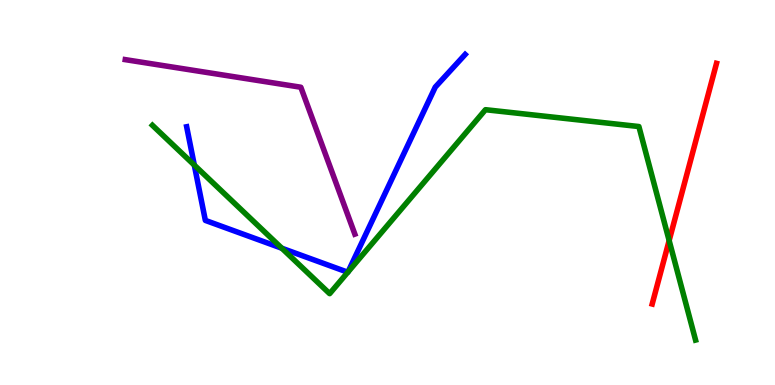[{'lines': ['blue', 'red'], 'intersections': []}, {'lines': ['green', 'red'], 'intersections': [{'x': 8.63, 'y': 3.75}]}, {'lines': ['purple', 'red'], 'intersections': []}, {'lines': ['blue', 'green'], 'intersections': [{'x': 2.51, 'y': 5.71}, {'x': 3.64, 'y': 3.55}, {'x': 4.49, 'y': 2.93}, {'x': 4.49, 'y': 2.93}]}, {'lines': ['blue', 'purple'], 'intersections': []}, {'lines': ['green', 'purple'], 'intersections': []}]